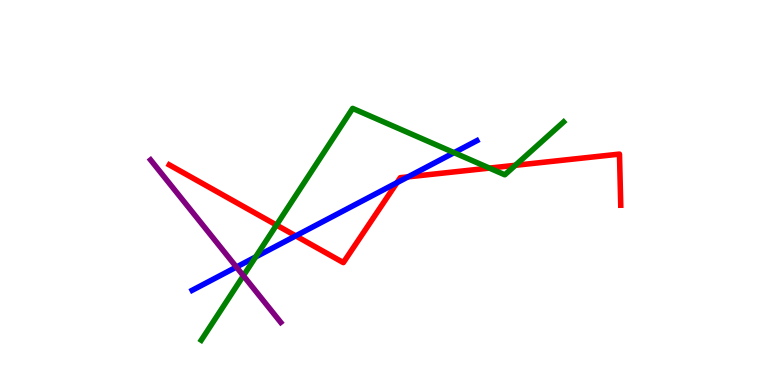[{'lines': ['blue', 'red'], 'intersections': [{'x': 3.82, 'y': 3.87}, {'x': 5.12, 'y': 5.26}, {'x': 5.26, 'y': 5.41}]}, {'lines': ['green', 'red'], 'intersections': [{'x': 3.57, 'y': 4.15}, {'x': 6.32, 'y': 5.63}, {'x': 6.65, 'y': 5.71}]}, {'lines': ['purple', 'red'], 'intersections': []}, {'lines': ['blue', 'green'], 'intersections': [{'x': 3.3, 'y': 3.33}, {'x': 5.86, 'y': 6.03}]}, {'lines': ['blue', 'purple'], 'intersections': [{'x': 3.05, 'y': 3.06}]}, {'lines': ['green', 'purple'], 'intersections': [{'x': 3.14, 'y': 2.84}]}]